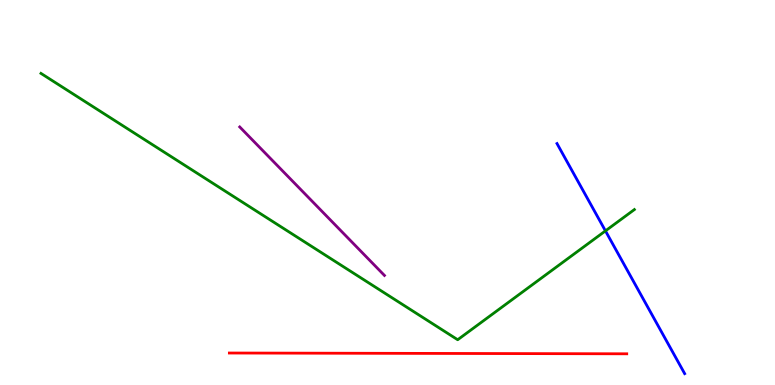[{'lines': ['blue', 'red'], 'intersections': []}, {'lines': ['green', 'red'], 'intersections': []}, {'lines': ['purple', 'red'], 'intersections': []}, {'lines': ['blue', 'green'], 'intersections': [{'x': 7.81, 'y': 4.0}]}, {'lines': ['blue', 'purple'], 'intersections': []}, {'lines': ['green', 'purple'], 'intersections': []}]